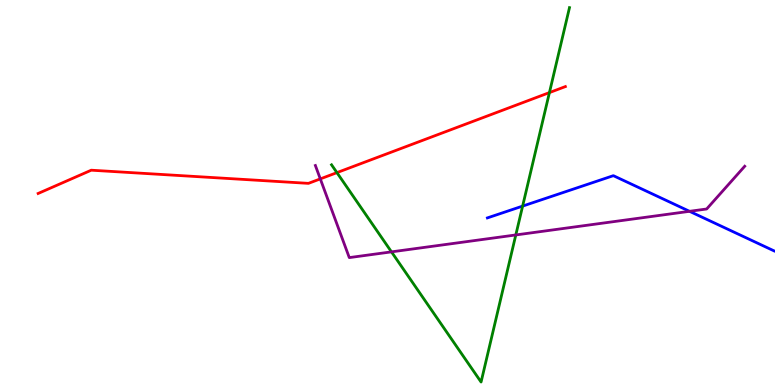[{'lines': ['blue', 'red'], 'intersections': []}, {'lines': ['green', 'red'], 'intersections': [{'x': 4.35, 'y': 5.52}, {'x': 7.09, 'y': 7.6}]}, {'lines': ['purple', 'red'], 'intersections': [{'x': 4.13, 'y': 5.35}]}, {'lines': ['blue', 'green'], 'intersections': [{'x': 6.74, 'y': 4.65}]}, {'lines': ['blue', 'purple'], 'intersections': [{'x': 8.9, 'y': 4.51}]}, {'lines': ['green', 'purple'], 'intersections': [{'x': 5.05, 'y': 3.46}, {'x': 6.66, 'y': 3.9}]}]